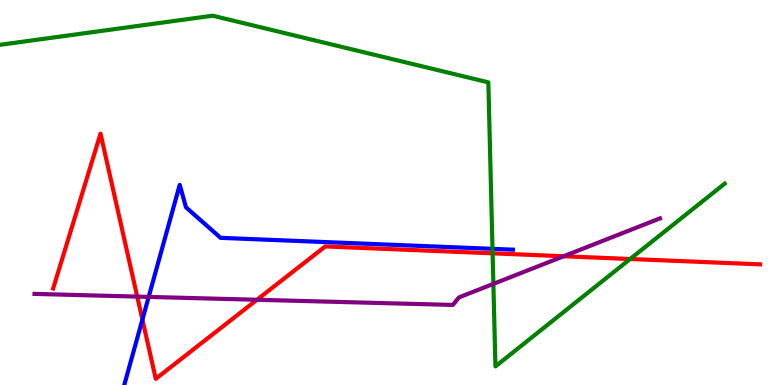[{'lines': ['blue', 'red'], 'intersections': [{'x': 1.84, 'y': 1.7}]}, {'lines': ['green', 'red'], 'intersections': [{'x': 6.36, 'y': 3.42}, {'x': 8.13, 'y': 3.27}]}, {'lines': ['purple', 'red'], 'intersections': [{'x': 1.77, 'y': 2.3}, {'x': 3.32, 'y': 2.21}, {'x': 7.27, 'y': 3.34}]}, {'lines': ['blue', 'green'], 'intersections': [{'x': 6.35, 'y': 3.54}]}, {'lines': ['blue', 'purple'], 'intersections': [{'x': 1.92, 'y': 2.29}]}, {'lines': ['green', 'purple'], 'intersections': [{'x': 6.37, 'y': 2.63}]}]